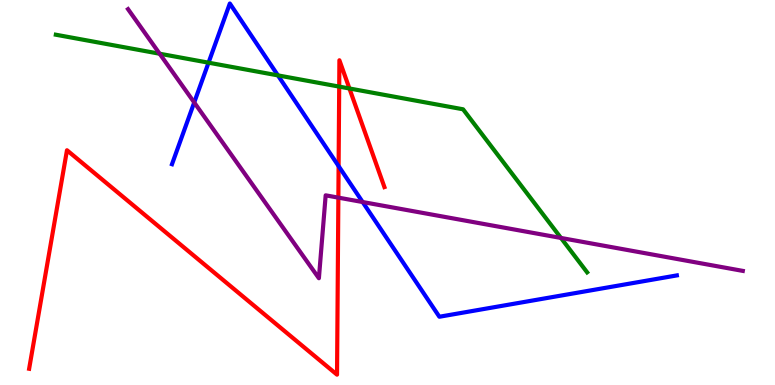[{'lines': ['blue', 'red'], 'intersections': [{'x': 4.37, 'y': 5.69}]}, {'lines': ['green', 'red'], 'intersections': [{'x': 4.38, 'y': 7.75}, {'x': 4.51, 'y': 7.7}]}, {'lines': ['purple', 'red'], 'intersections': [{'x': 4.37, 'y': 4.87}]}, {'lines': ['blue', 'green'], 'intersections': [{'x': 2.69, 'y': 8.37}, {'x': 3.59, 'y': 8.04}]}, {'lines': ['blue', 'purple'], 'intersections': [{'x': 2.51, 'y': 7.34}, {'x': 4.68, 'y': 4.75}]}, {'lines': ['green', 'purple'], 'intersections': [{'x': 2.06, 'y': 8.6}, {'x': 7.24, 'y': 3.82}]}]